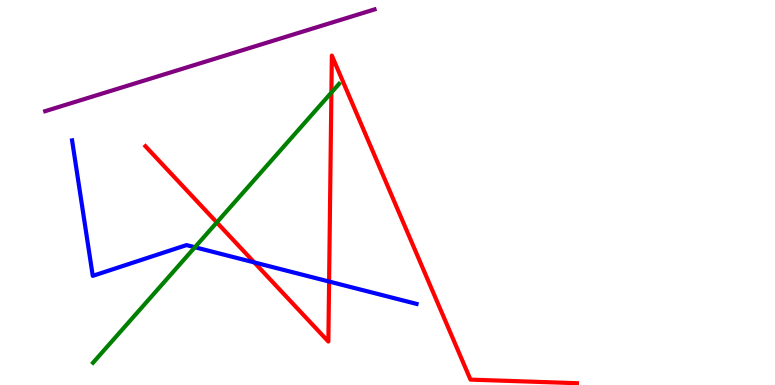[{'lines': ['blue', 'red'], 'intersections': [{'x': 3.28, 'y': 3.18}, {'x': 4.25, 'y': 2.69}]}, {'lines': ['green', 'red'], 'intersections': [{'x': 2.8, 'y': 4.22}, {'x': 4.28, 'y': 7.6}]}, {'lines': ['purple', 'red'], 'intersections': []}, {'lines': ['blue', 'green'], 'intersections': [{'x': 2.52, 'y': 3.58}]}, {'lines': ['blue', 'purple'], 'intersections': []}, {'lines': ['green', 'purple'], 'intersections': []}]